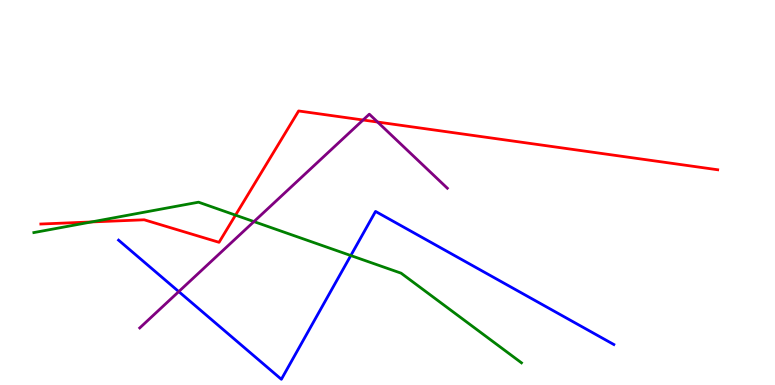[{'lines': ['blue', 'red'], 'intersections': []}, {'lines': ['green', 'red'], 'intersections': [{'x': 1.18, 'y': 4.23}, {'x': 3.04, 'y': 4.41}]}, {'lines': ['purple', 'red'], 'intersections': [{'x': 4.68, 'y': 6.88}, {'x': 4.87, 'y': 6.83}]}, {'lines': ['blue', 'green'], 'intersections': [{'x': 4.53, 'y': 3.36}]}, {'lines': ['blue', 'purple'], 'intersections': [{'x': 2.31, 'y': 2.43}]}, {'lines': ['green', 'purple'], 'intersections': [{'x': 3.28, 'y': 4.24}]}]